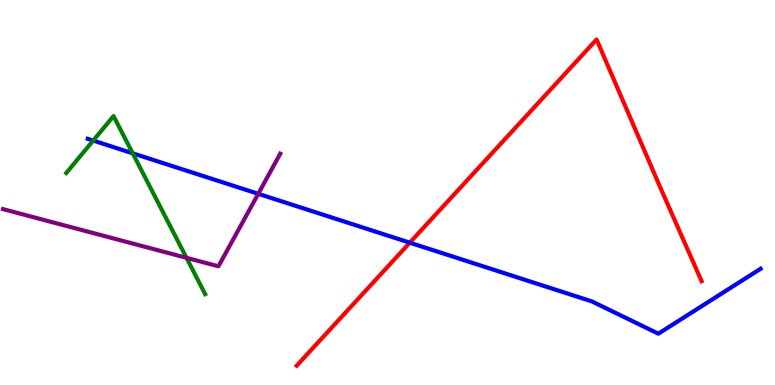[{'lines': ['blue', 'red'], 'intersections': [{'x': 5.29, 'y': 3.7}]}, {'lines': ['green', 'red'], 'intersections': []}, {'lines': ['purple', 'red'], 'intersections': []}, {'lines': ['blue', 'green'], 'intersections': [{'x': 1.2, 'y': 6.35}, {'x': 1.71, 'y': 6.02}]}, {'lines': ['blue', 'purple'], 'intersections': [{'x': 3.33, 'y': 4.97}]}, {'lines': ['green', 'purple'], 'intersections': [{'x': 2.41, 'y': 3.3}]}]